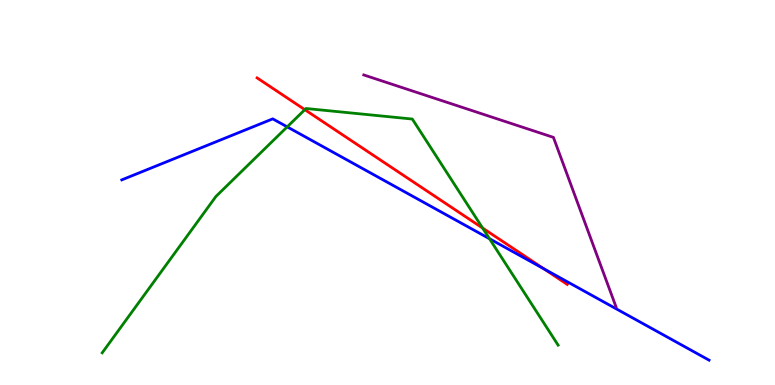[{'lines': ['blue', 'red'], 'intersections': [{'x': 7.01, 'y': 3.02}]}, {'lines': ['green', 'red'], 'intersections': [{'x': 3.93, 'y': 7.15}, {'x': 6.23, 'y': 4.08}]}, {'lines': ['purple', 'red'], 'intersections': []}, {'lines': ['blue', 'green'], 'intersections': [{'x': 3.71, 'y': 6.7}, {'x': 6.32, 'y': 3.8}]}, {'lines': ['blue', 'purple'], 'intersections': []}, {'lines': ['green', 'purple'], 'intersections': []}]